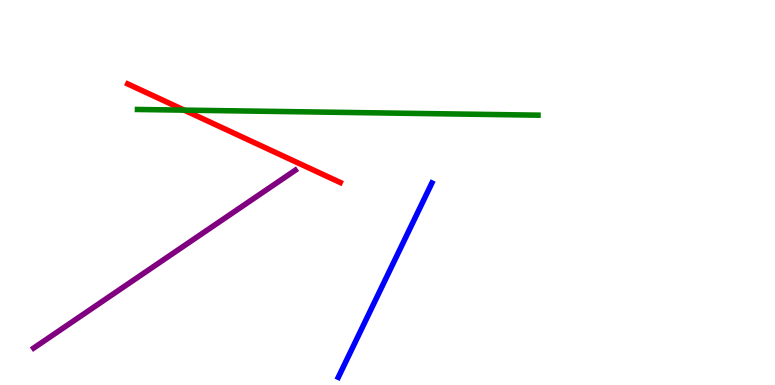[{'lines': ['blue', 'red'], 'intersections': []}, {'lines': ['green', 'red'], 'intersections': [{'x': 2.38, 'y': 7.14}]}, {'lines': ['purple', 'red'], 'intersections': []}, {'lines': ['blue', 'green'], 'intersections': []}, {'lines': ['blue', 'purple'], 'intersections': []}, {'lines': ['green', 'purple'], 'intersections': []}]